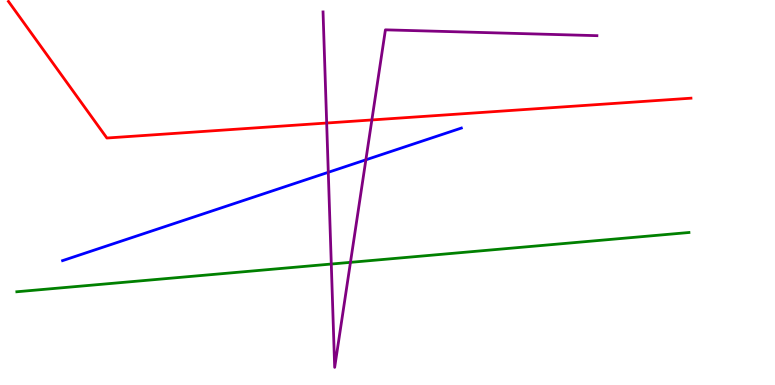[{'lines': ['blue', 'red'], 'intersections': []}, {'lines': ['green', 'red'], 'intersections': []}, {'lines': ['purple', 'red'], 'intersections': [{'x': 4.22, 'y': 6.8}, {'x': 4.8, 'y': 6.88}]}, {'lines': ['blue', 'green'], 'intersections': []}, {'lines': ['blue', 'purple'], 'intersections': [{'x': 4.24, 'y': 5.52}, {'x': 4.72, 'y': 5.85}]}, {'lines': ['green', 'purple'], 'intersections': [{'x': 4.27, 'y': 3.14}, {'x': 4.52, 'y': 3.19}]}]